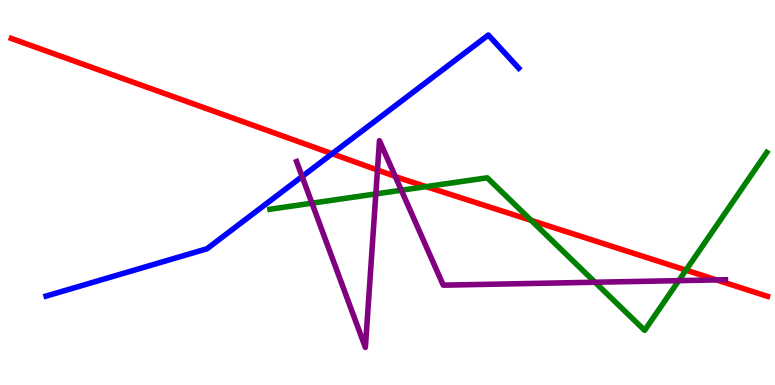[{'lines': ['blue', 'red'], 'intersections': [{'x': 4.29, 'y': 6.01}]}, {'lines': ['green', 'red'], 'intersections': [{'x': 5.5, 'y': 5.15}, {'x': 6.85, 'y': 4.28}, {'x': 8.85, 'y': 2.98}]}, {'lines': ['purple', 'red'], 'intersections': [{'x': 4.87, 'y': 5.58}, {'x': 5.1, 'y': 5.42}, {'x': 9.24, 'y': 2.73}]}, {'lines': ['blue', 'green'], 'intersections': []}, {'lines': ['blue', 'purple'], 'intersections': [{'x': 3.9, 'y': 5.42}]}, {'lines': ['green', 'purple'], 'intersections': [{'x': 4.03, 'y': 4.72}, {'x': 4.85, 'y': 4.96}, {'x': 5.18, 'y': 5.06}, {'x': 7.68, 'y': 2.67}, {'x': 8.76, 'y': 2.71}]}]